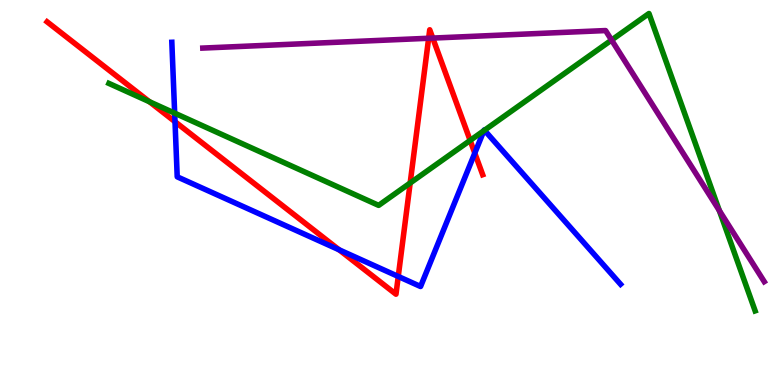[{'lines': ['blue', 'red'], 'intersections': [{'x': 2.26, 'y': 6.84}, {'x': 4.38, 'y': 3.51}, {'x': 5.14, 'y': 2.82}, {'x': 6.13, 'y': 6.02}]}, {'lines': ['green', 'red'], 'intersections': [{'x': 1.93, 'y': 7.36}, {'x': 5.29, 'y': 5.25}, {'x': 6.07, 'y': 6.35}]}, {'lines': ['purple', 'red'], 'intersections': [{'x': 5.53, 'y': 9.01}, {'x': 5.58, 'y': 9.01}]}, {'lines': ['blue', 'green'], 'intersections': [{'x': 2.25, 'y': 7.06}, {'x': 6.24, 'y': 6.61}, {'x': 6.25, 'y': 6.62}]}, {'lines': ['blue', 'purple'], 'intersections': []}, {'lines': ['green', 'purple'], 'intersections': [{'x': 7.89, 'y': 8.96}, {'x': 9.28, 'y': 4.53}]}]